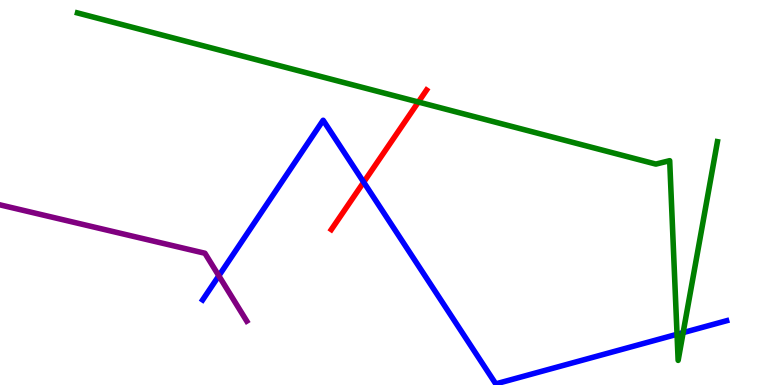[{'lines': ['blue', 'red'], 'intersections': [{'x': 4.69, 'y': 5.27}]}, {'lines': ['green', 'red'], 'intersections': [{'x': 5.4, 'y': 7.35}]}, {'lines': ['purple', 'red'], 'intersections': []}, {'lines': ['blue', 'green'], 'intersections': [{'x': 8.74, 'y': 1.32}, {'x': 8.81, 'y': 1.36}]}, {'lines': ['blue', 'purple'], 'intersections': [{'x': 2.82, 'y': 2.84}]}, {'lines': ['green', 'purple'], 'intersections': []}]